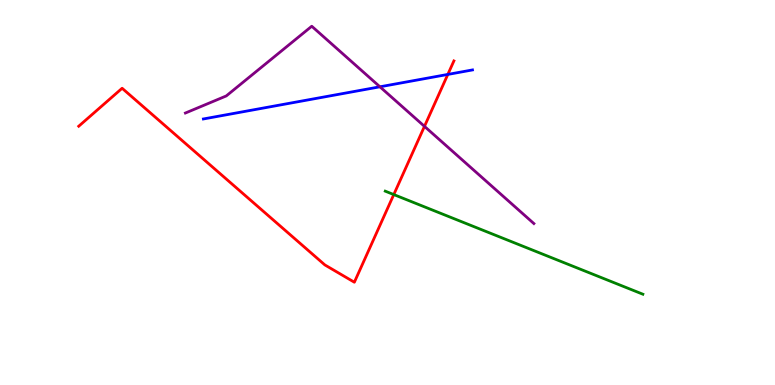[{'lines': ['blue', 'red'], 'intersections': [{'x': 5.78, 'y': 8.07}]}, {'lines': ['green', 'red'], 'intersections': [{'x': 5.08, 'y': 4.95}]}, {'lines': ['purple', 'red'], 'intersections': [{'x': 5.48, 'y': 6.72}]}, {'lines': ['blue', 'green'], 'intersections': []}, {'lines': ['blue', 'purple'], 'intersections': [{'x': 4.9, 'y': 7.75}]}, {'lines': ['green', 'purple'], 'intersections': []}]